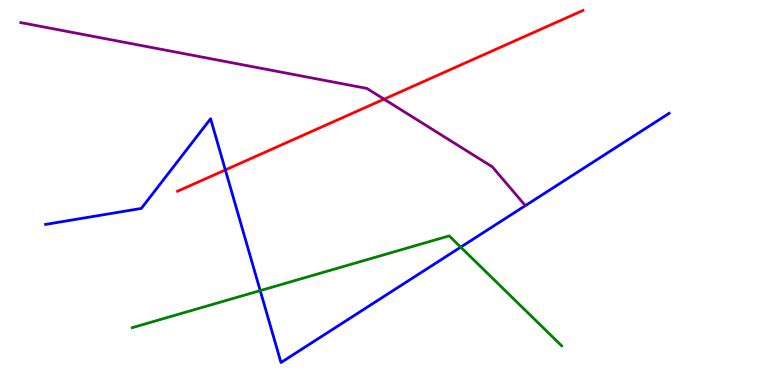[{'lines': ['blue', 'red'], 'intersections': [{'x': 2.91, 'y': 5.59}]}, {'lines': ['green', 'red'], 'intersections': []}, {'lines': ['purple', 'red'], 'intersections': [{'x': 4.96, 'y': 7.42}]}, {'lines': ['blue', 'green'], 'intersections': [{'x': 3.36, 'y': 2.45}, {'x': 5.94, 'y': 3.58}]}, {'lines': ['blue', 'purple'], 'intersections': []}, {'lines': ['green', 'purple'], 'intersections': []}]